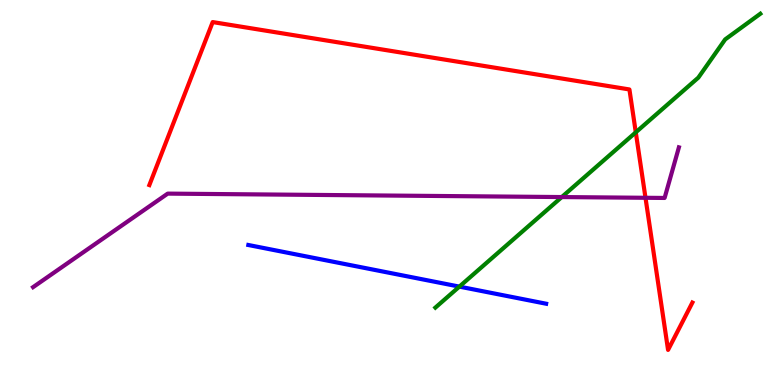[{'lines': ['blue', 'red'], 'intersections': []}, {'lines': ['green', 'red'], 'intersections': [{'x': 8.2, 'y': 6.56}]}, {'lines': ['purple', 'red'], 'intersections': [{'x': 8.33, 'y': 4.86}]}, {'lines': ['blue', 'green'], 'intersections': [{'x': 5.93, 'y': 2.56}]}, {'lines': ['blue', 'purple'], 'intersections': []}, {'lines': ['green', 'purple'], 'intersections': [{'x': 7.25, 'y': 4.88}]}]